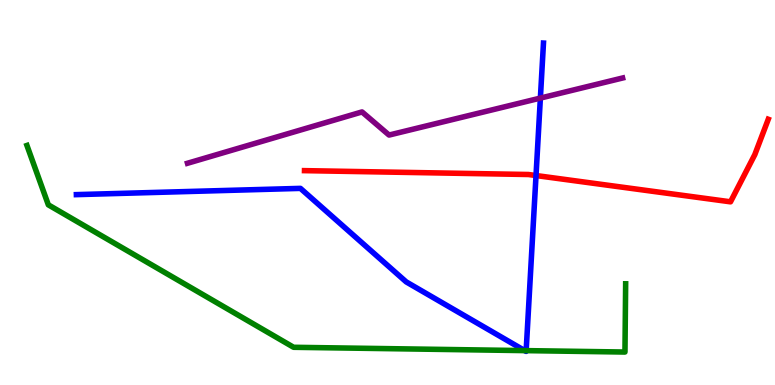[{'lines': ['blue', 'red'], 'intersections': [{'x': 6.92, 'y': 5.44}]}, {'lines': ['green', 'red'], 'intersections': []}, {'lines': ['purple', 'red'], 'intersections': []}, {'lines': ['blue', 'green'], 'intersections': [{'x': 6.77, 'y': 0.893}, {'x': 6.79, 'y': 0.893}]}, {'lines': ['blue', 'purple'], 'intersections': [{'x': 6.97, 'y': 7.45}]}, {'lines': ['green', 'purple'], 'intersections': []}]